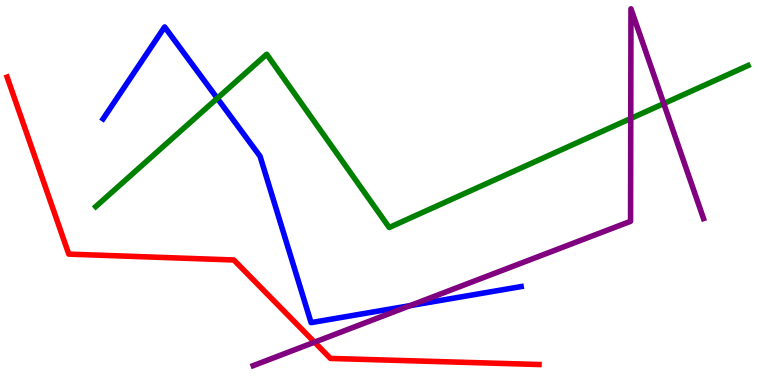[{'lines': ['blue', 'red'], 'intersections': []}, {'lines': ['green', 'red'], 'intersections': []}, {'lines': ['purple', 'red'], 'intersections': [{'x': 4.06, 'y': 1.11}]}, {'lines': ['blue', 'green'], 'intersections': [{'x': 2.8, 'y': 7.45}]}, {'lines': ['blue', 'purple'], 'intersections': [{'x': 5.29, 'y': 2.06}]}, {'lines': ['green', 'purple'], 'intersections': [{'x': 8.14, 'y': 6.92}, {'x': 8.56, 'y': 7.31}]}]